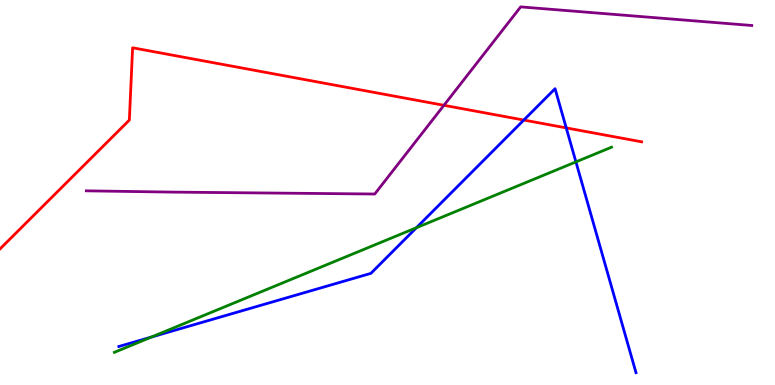[{'lines': ['blue', 'red'], 'intersections': [{'x': 6.76, 'y': 6.88}, {'x': 7.31, 'y': 6.68}]}, {'lines': ['green', 'red'], 'intersections': []}, {'lines': ['purple', 'red'], 'intersections': [{'x': 5.73, 'y': 7.26}]}, {'lines': ['blue', 'green'], 'intersections': [{'x': 1.95, 'y': 1.25}, {'x': 5.37, 'y': 4.09}, {'x': 7.43, 'y': 5.8}]}, {'lines': ['blue', 'purple'], 'intersections': []}, {'lines': ['green', 'purple'], 'intersections': []}]